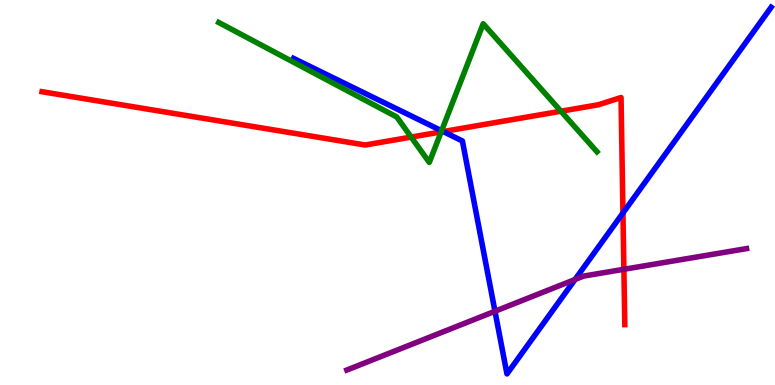[{'lines': ['blue', 'red'], 'intersections': [{'x': 5.72, 'y': 6.58}, {'x': 8.04, 'y': 4.47}]}, {'lines': ['green', 'red'], 'intersections': [{'x': 5.31, 'y': 6.44}, {'x': 5.69, 'y': 6.57}, {'x': 7.24, 'y': 7.11}]}, {'lines': ['purple', 'red'], 'intersections': [{'x': 8.05, 'y': 3.01}]}, {'lines': ['blue', 'green'], 'intersections': [{'x': 5.7, 'y': 6.6}]}, {'lines': ['blue', 'purple'], 'intersections': [{'x': 6.39, 'y': 1.92}, {'x': 7.42, 'y': 2.74}]}, {'lines': ['green', 'purple'], 'intersections': []}]